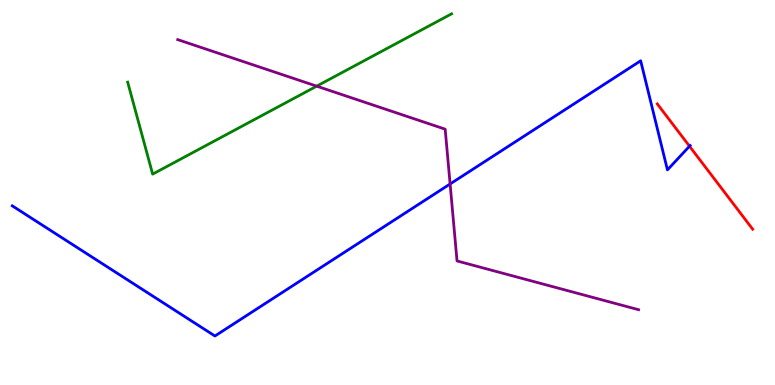[{'lines': ['blue', 'red'], 'intersections': [{'x': 8.9, 'y': 6.2}]}, {'lines': ['green', 'red'], 'intersections': []}, {'lines': ['purple', 'red'], 'intersections': []}, {'lines': ['blue', 'green'], 'intersections': []}, {'lines': ['blue', 'purple'], 'intersections': [{'x': 5.81, 'y': 5.22}]}, {'lines': ['green', 'purple'], 'intersections': [{'x': 4.09, 'y': 7.76}]}]